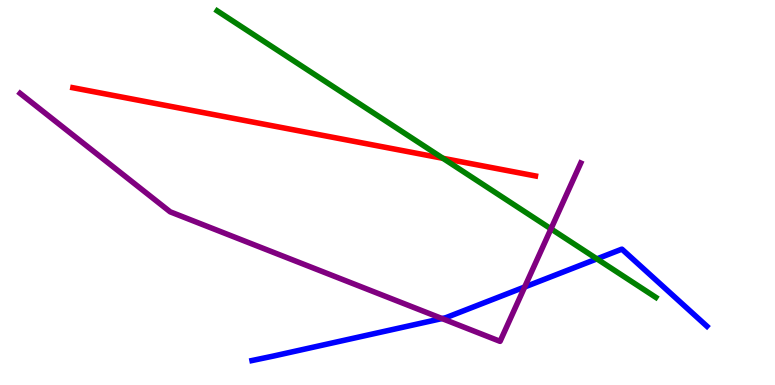[{'lines': ['blue', 'red'], 'intersections': []}, {'lines': ['green', 'red'], 'intersections': [{'x': 5.72, 'y': 5.89}]}, {'lines': ['purple', 'red'], 'intersections': []}, {'lines': ['blue', 'green'], 'intersections': [{'x': 7.7, 'y': 3.28}]}, {'lines': ['blue', 'purple'], 'intersections': [{'x': 5.7, 'y': 1.73}, {'x': 6.77, 'y': 2.55}]}, {'lines': ['green', 'purple'], 'intersections': [{'x': 7.11, 'y': 4.06}]}]